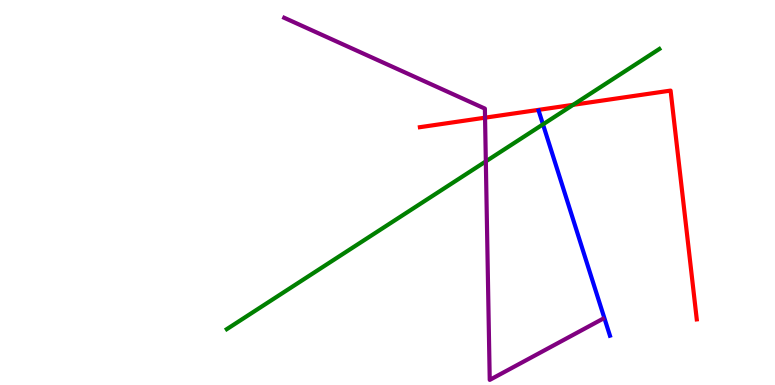[{'lines': ['blue', 'red'], 'intersections': []}, {'lines': ['green', 'red'], 'intersections': [{'x': 7.4, 'y': 7.28}]}, {'lines': ['purple', 'red'], 'intersections': [{'x': 6.26, 'y': 6.94}]}, {'lines': ['blue', 'green'], 'intersections': [{'x': 7.01, 'y': 6.77}]}, {'lines': ['blue', 'purple'], 'intersections': []}, {'lines': ['green', 'purple'], 'intersections': [{'x': 6.27, 'y': 5.81}]}]